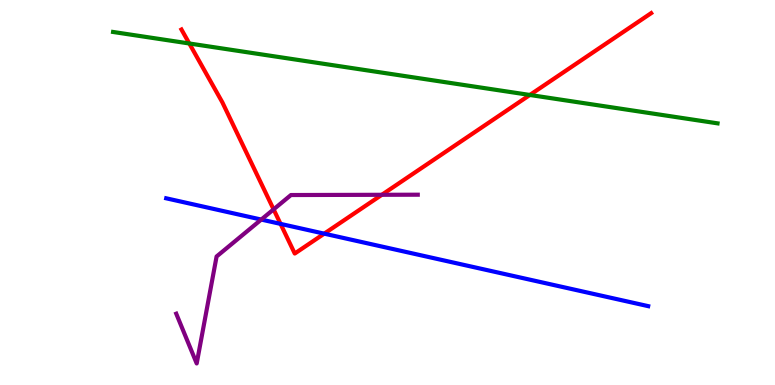[{'lines': ['blue', 'red'], 'intersections': [{'x': 3.62, 'y': 4.18}, {'x': 4.18, 'y': 3.93}]}, {'lines': ['green', 'red'], 'intersections': [{'x': 2.44, 'y': 8.87}, {'x': 6.84, 'y': 7.53}]}, {'lines': ['purple', 'red'], 'intersections': [{'x': 3.53, 'y': 4.56}, {'x': 4.93, 'y': 4.94}]}, {'lines': ['blue', 'green'], 'intersections': []}, {'lines': ['blue', 'purple'], 'intersections': [{'x': 3.37, 'y': 4.3}]}, {'lines': ['green', 'purple'], 'intersections': []}]